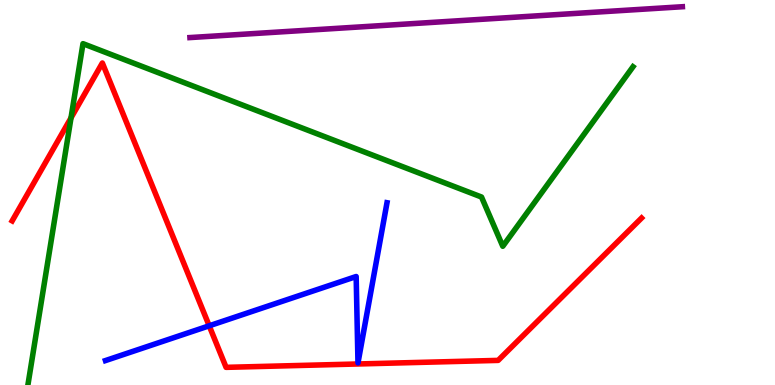[{'lines': ['blue', 'red'], 'intersections': [{'x': 2.7, 'y': 1.54}]}, {'lines': ['green', 'red'], 'intersections': [{'x': 0.916, 'y': 6.94}]}, {'lines': ['purple', 'red'], 'intersections': []}, {'lines': ['blue', 'green'], 'intersections': []}, {'lines': ['blue', 'purple'], 'intersections': []}, {'lines': ['green', 'purple'], 'intersections': []}]